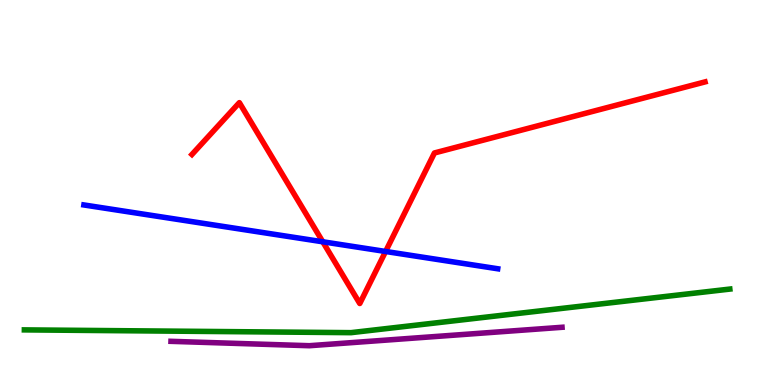[{'lines': ['blue', 'red'], 'intersections': [{'x': 4.16, 'y': 3.72}, {'x': 4.98, 'y': 3.47}]}, {'lines': ['green', 'red'], 'intersections': []}, {'lines': ['purple', 'red'], 'intersections': []}, {'lines': ['blue', 'green'], 'intersections': []}, {'lines': ['blue', 'purple'], 'intersections': []}, {'lines': ['green', 'purple'], 'intersections': []}]